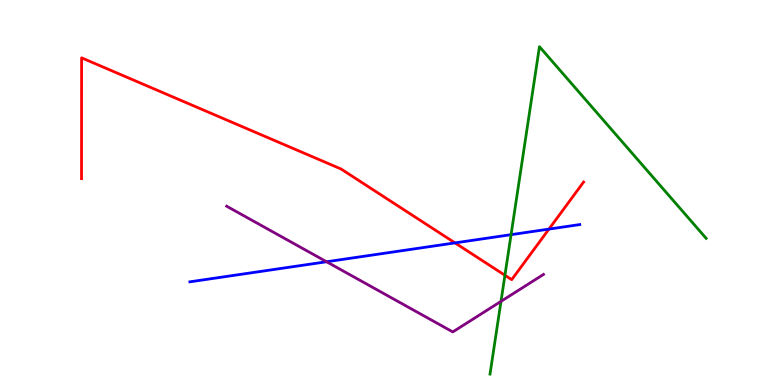[{'lines': ['blue', 'red'], 'intersections': [{'x': 5.87, 'y': 3.69}, {'x': 7.08, 'y': 4.05}]}, {'lines': ['green', 'red'], 'intersections': [{'x': 6.52, 'y': 2.85}]}, {'lines': ['purple', 'red'], 'intersections': []}, {'lines': ['blue', 'green'], 'intersections': [{'x': 6.59, 'y': 3.9}]}, {'lines': ['blue', 'purple'], 'intersections': [{'x': 4.21, 'y': 3.2}]}, {'lines': ['green', 'purple'], 'intersections': [{'x': 6.46, 'y': 2.17}]}]